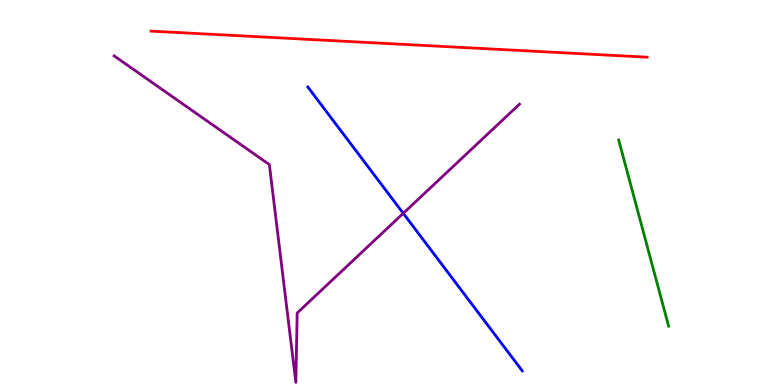[{'lines': ['blue', 'red'], 'intersections': []}, {'lines': ['green', 'red'], 'intersections': []}, {'lines': ['purple', 'red'], 'intersections': []}, {'lines': ['blue', 'green'], 'intersections': []}, {'lines': ['blue', 'purple'], 'intersections': [{'x': 5.2, 'y': 4.46}]}, {'lines': ['green', 'purple'], 'intersections': []}]